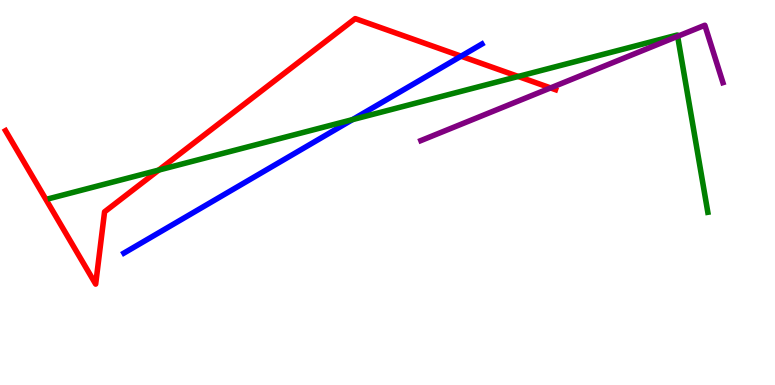[{'lines': ['blue', 'red'], 'intersections': [{'x': 5.95, 'y': 8.54}]}, {'lines': ['green', 'red'], 'intersections': [{'x': 2.05, 'y': 5.58}, {'x': 6.69, 'y': 8.01}]}, {'lines': ['purple', 'red'], 'intersections': [{'x': 7.1, 'y': 7.72}]}, {'lines': ['blue', 'green'], 'intersections': [{'x': 4.55, 'y': 6.89}]}, {'lines': ['blue', 'purple'], 'intersections': []}, {'lines': ['green', 'purple'], 'intersections': [{'x': 8.74, 'y': 9.06}]}]